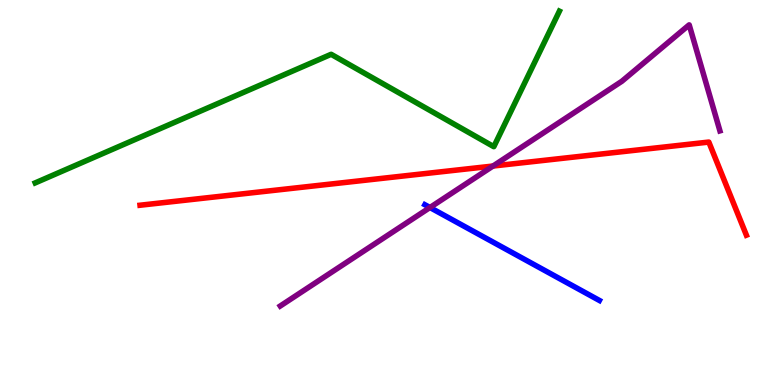[{'lines': ['blue', 'red'], 'intersections': []}, {'lines': ['green', 'red'], 'intersections': []}, {'lines': ['purple', 'red'], 'intersections': [{'x': 6.36, 'y': 5.69}]}, {'lines': ['blue', 'green'], 'intersections': []}, {'lines': ['blue', 'purple'], 'intersections': [{'x': 5.55, 'y': 4.61}]}, {'lines': ['green', 'purple'], 'intersections': []}]